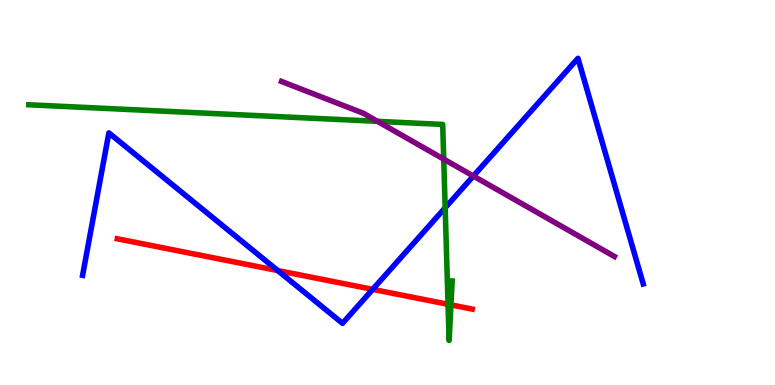[{'lines': ['blue', 'red'], 'intersections': [{'x': 3.58, 'y': 2.97}, {'x': 4.81, 'y': 2.48}]}, {'lines': ['green', 'red'], 'intersections': [{'x': 5.78, 'y': 2.1}, {'x': 5.82, 'y': 2.08}]}, {'lines': ['purple', 'red'], 'intersections': []}, {'lines': ['blue', 'green'], 'intersections': [{'x': 5.74, 'y': 4.6}]}, {'lines': ['blue', 'purple'], 'intersections': [{'x': 6.11, 'y': 5.43}]}, {'lines': ['green', 'purple'], 'intersections': [{'x': 4.87, 'y': 6.85}, {'x': 5.73, 'y': 5.87}]}]